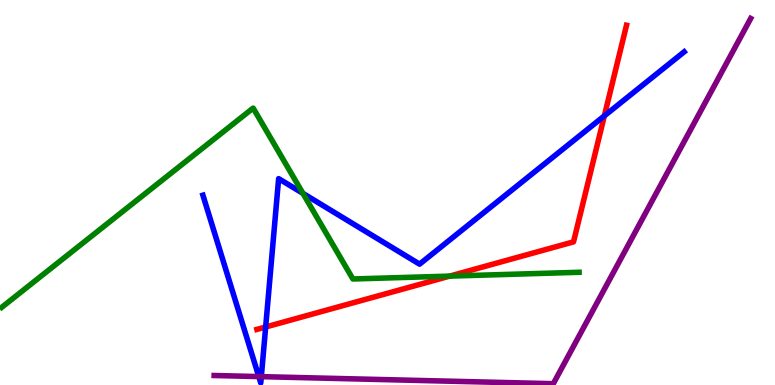[{'lines': ['blue', 'red'], 'intersections': [{'x': 3.43, 'y': 1.51}, {'x': 7.8, 'y': 6.99}]}, {'lines': ['green', 'red'], 'intersections': [{'x': 5.8, 'y': 2.83}]}, {'lines': ['purple', 'red'], 'intersections': []}, {'lines': ['blue', 'green'], 'intersections': [{'x': 3.91, 'y': 4.98}]}, {'lines': ['blue', 'purple'], 'intersections': [{'x': 3.34, 'y': 0.219}, {'x': 3.37, 'y': 0.217}]}, {'lines': ['green', 'purple'], 'intersections': []}]